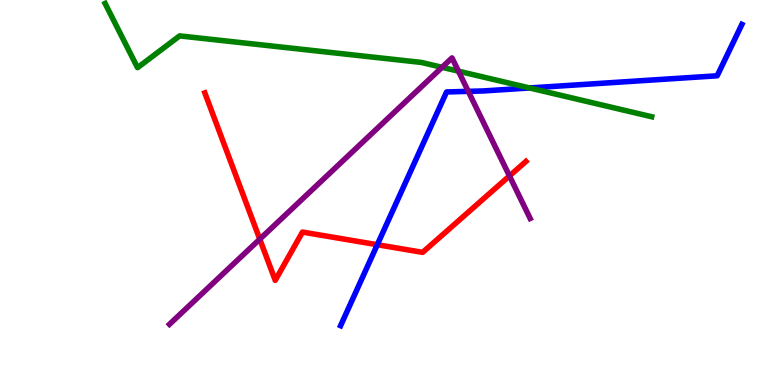[{'lines': ['blue', 'red'], 'intersections': [{'x': 4.87, 'y': 3.64}]}, {'lines': ['green', 'red'], 'intersections': []}, {'lines': ['purple', 'red'], 'intersections': [{'x': 3.35, 'y': 3.79}, {'x': 6.57, 'y': 5.43}]}, {'lines': ['blue', 'green'], 'intersections': [{'x': 6.83, 'y': 7.72}]}, {'lines': ['blue', 'purple'], 'intersections': [{'x': 6.04, 'y': 7.63}]}, {'lines': ['green', 'purple'], 'intersections': [{'x': 5.7, 'y': 8.25}, {'x': 5.92, 'y': 8.15}]}]